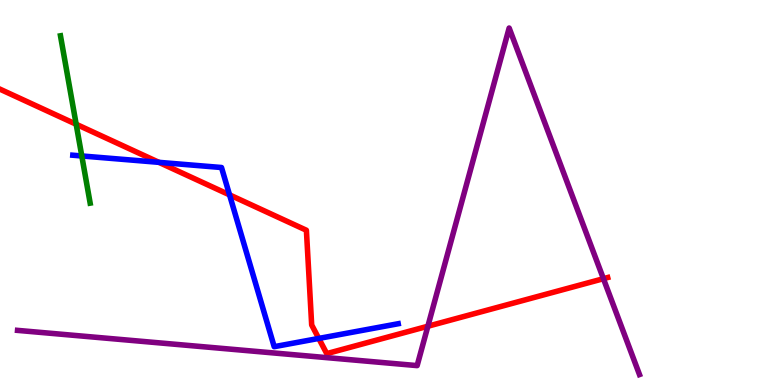[{'lines': ['blue', 'red'], 'intersections': [{'x': 2.05, 'y': 5.78}, {'x': 2.96, 'y': 4.94}, {'x': 4.11, 'y': 1.21}]}, {'lines': ['green', 'red'], 'intersections': [{'x': 0.983, 'y': 6.77}]}, {'lines': ['purple', 'red'], 'intersections': [{'x': 5.52, 'y': 1.53}, {'x': 7.79, 'y': 2.76}]}, {'lines': ['blue', 'green'], 'intersections': [{'x': 1.06, 'y': 5.95}]}, {'lines': ['blue', 'purple'], 'intersections': []}, {'lines': ['green', 'purple'], 'intersections': []}]